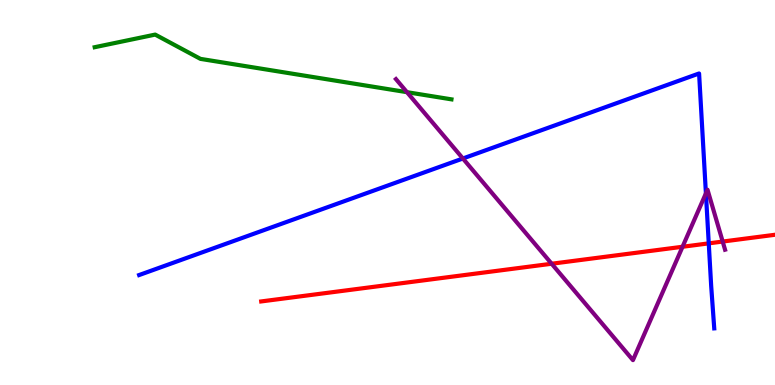[{'lines': ['blue', 'red'], 'intersections': [{'x': 9.15, 'y': 3.68}]}, {'lines': ['green', 'red'], 'intersections': []}, {'lines': ['purple', 'red'], 'intersections': [{'x': 7.12, 'y': 3.15}, {'x': 8.81, 'y': 3.59}, {'x': 9.32, 'y': 3.73}]}, {'lines': ['blue', 'green'], 'intersections': []}, {'lines': ['blue', 'purple'], 'intersections': [{'x': 5.97, 'y': 5.88}, {'x': 9.11, 'y': 4.98}]}, {'lines': ['green', 'purple'], 'intersections': [{'x': 5.25, 'y': 7.61}]}]